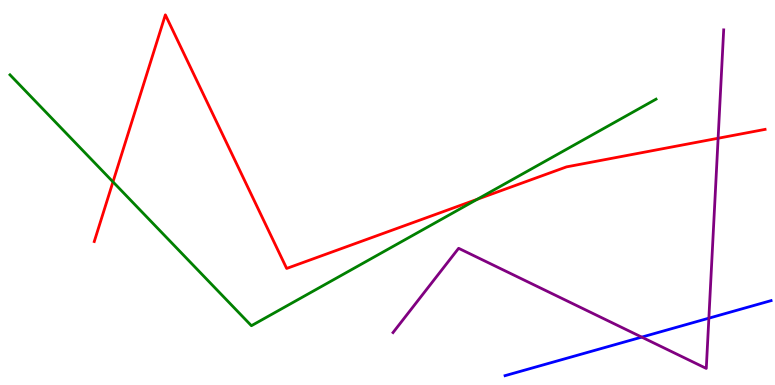[{'lines': ['blue', 'red'], 'intersections': []}, {'lines': ['green', 'red'], 'intersections': [{'x': 1.46, 'y': 5.28}, {'x': 6.16, 'y': 4.82}]}, {'lines': ['purple', 'red'], 'intersections': [{'x': 9.27, 'y': 6.41}]}, {'lines': ['blue', 'green'], 'intersections': []}, {'lines': ['blue', 'purple'], 'intersections': [{'x': 8.28, 'y': 1.24}, {'x': 9.15, 'y': 1.74}]}, {'lines': ['green', 'purple'], 'intersections': []}]